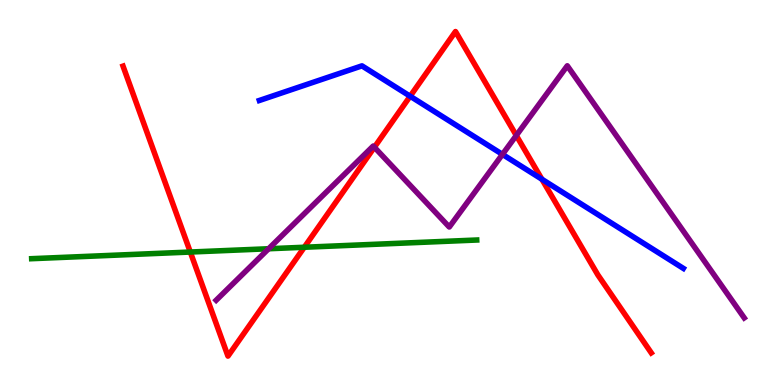[{'lines': ['blue', 'red'], 'intersections': [{'x': 5.29, 'y': 7.5}, {'x': 6.99, 'y': 5.34}]}, {'lines': ['green', 'red'], 'intersections': [{'x': 2.46, 'y': 3.45}, {'x': 3.93, 'y': 3.58}]}, {'lines': ['purple', 'red'], 'intersections': [{'x': 4.83, 'y': 6.18}, {'x': 6.66, 'y': 6.48}]}, {'lines': ['blue', 'green'], 'intersections': []}, {'lines': ['blue', 'purple'], 'intersections': [{'x': 6.48, 'y': 5.99}]}, {'lines': ['green', 'purple'], 'intersections': [{'x': 3.47, 'y': 3.54}]}]